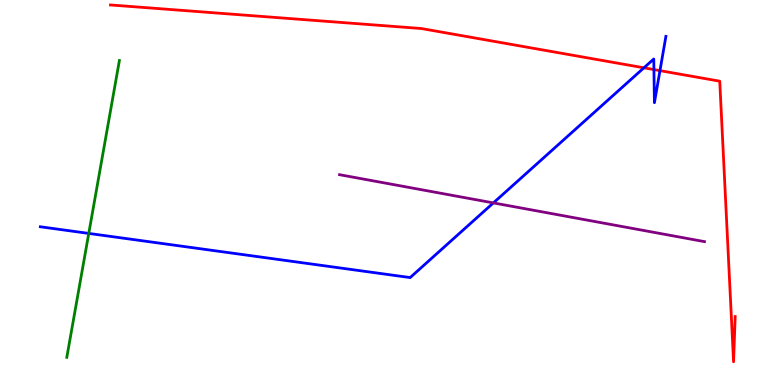[{'lines': ['blue', 'red'], 'intersections': [{'x': 8.31, 'y': 8.24}, {'x': 8.44, 'y': 8.19}, {'x': 8.52, 'y': 8.17}]}, {'lines': ['green', 'red'], 'intersections': []}, {'lines': ['purple', 'red'], 'intersections': []}, {'lines': ['blue', 'green'], 'intersections': [{'x': 1.15, 'y': 3.94}]}, {'lines': ['blue', 'purple'], 'intersections': [{'x': 6.37, 'y': 4.73}]}, {'lines': ['green', 'purple'], 'intersections': []}]